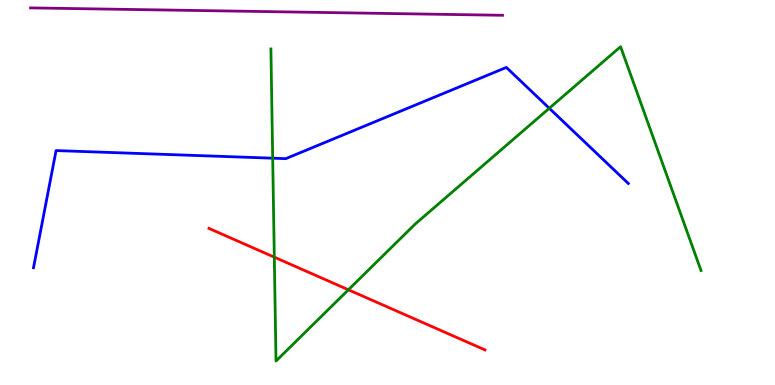[{'lines': ['blue', 'red'], 'intersections': []}, {'lines': ['green', 'red'], 'intersections': [{'x': 3.54, 'y': 3.32}, {'x': 4.5, 'y': 2.47}]}, {'lines': ['purple', 'red'], 'intersections': []}, {'lines': ['blue', 'green'], 'intersections': [{'x': 3.52, 'y': 5.89}, {'x': 7.09, 'y': 7.19}]}, {'lines': ['blue', 'purple'], 'intersections': []}, {'lines': ['green', 'purple'], 'intersections': []}]